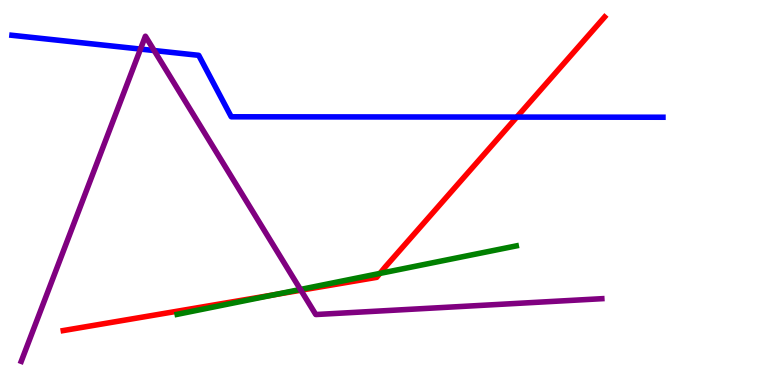[{'lines': ['blue', 'red'], 'intersections': [{'x': 6.67, 'y': 6.96}]}, {'lines': ['green', 'red'], 'intersections': [{'x': 3.54, 'y': 2.35}, {'x': 4.9, 'y': 2.9}]}, {'lines': ['purple', 'red'], 'intersections': [{'x': 3.88, 'y': 2.46}]}, {'lines': ['blue', 'green'], 'intersections': []}, {'lines': ['blue', 'purple'], 'intersections': [{'x': 1.81, 'y': 8.73}, {'x': 1.99, 'y': 8.69}]}, {'lines': ['green', 'purple'], 'intersections': [{'x': 3.88, 'y': 2.48}]}]